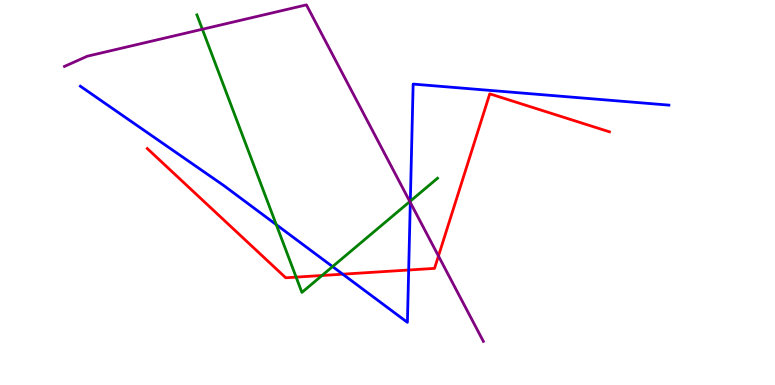[{'lines': ['blue', 'red'], 'intersections': [{'x': 4.42, 'y': 2.88}, {'x': 5.27, 'y': 2.99}]}, {'lines': ['green', 'red'], 'intersections': [{'x': 3.82, 'y': 2.8}, {'x': 4.15, 'y': 2.84}]}, {'lines': ['purple', 'red'], 'intersections': [{'x': 5.66, 'y': 3.35}]}, {'lines': ['blue', 'green'], 'intersections': [{'x': 3.56, 'y': 4.16}, {'x': 4.29, 'y': 3.08}, {'x': 5.29, 'y': 4.78}]}, {'lines': ['blue', 'purple'], 'intersections': [{'x': 5.29, 'y': 4.74}]}, {'lines': ['green', 'purple'], 'intersections': [{'x': 2.61, 'y': 9.24}, {'x': 5.29, 'y': 4.76}]}]